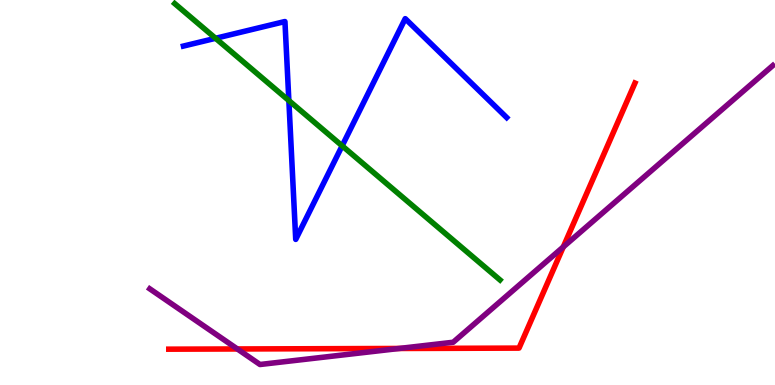[{'lines': ['blue', 'red'], 'intersections': []}, {'lines': ['green', 'red'], 'intersections': []}, {'lines': ['purple', 'red'], 'intersections': [{'x': 3.06, 'y': 0.936}, {'x': 5.15, 'y': 0.949}, {'x': 7.27, 'y': 3.59}]}, {'lines': ['blue', 'green'], 'intersections': [{'x': 2.78, 'y': 9.01}, {'x': 3.73, 'y': 7.39}, {'x': 4.41, 'y': 6.21}]}, {'lines': ['blue', 'purple'], 'intersections': []}, {'lines': ['green', 'purple'], 'intersections': []}]